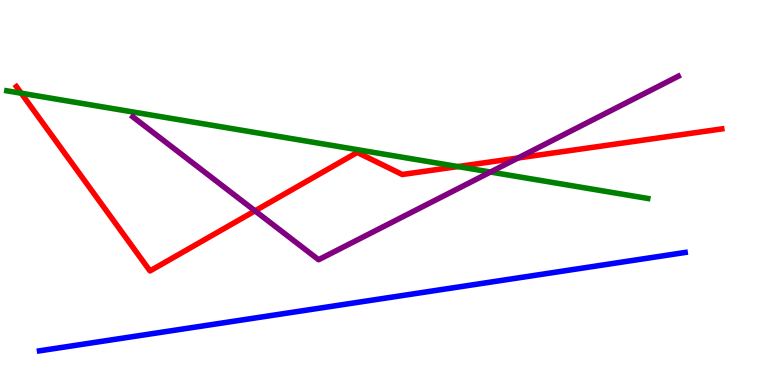[{'lines': ['blue', 'red'], 'intersections': []}, {'lines': ['green', 'red'], 'intersections': [{'x': 0.274, 'y': 7.58}, {'x': 5.91, 'y': 5.67}]}, {'lines': ['purple', 'red'], 'intersections': [{'x': 3.29, 'y': 4.52}, {'x': 6.68, 'y': 5.9}]}, {'lines': ['blue', 'green'], 'intersections': []}, {'lines': ['blue', 'purple'], 'intersections': []}, {'lines': ['green', 'purple'], 'intersections': [{'x': 6.33, 'y': 5.53}]}]